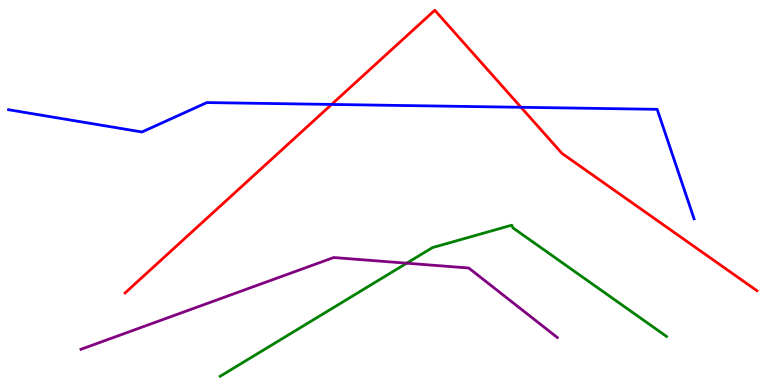[{'lines': ['blue', 'red'], 'intersections': [{'x': 4.28, 'y': 7.29}, {'x': 6.72, 'y': 7.21}]}, {'lines': ['green', 'red'], 'intersections': []}, {'lines': ['purple', 'red'], 'intersections': []}, {'lines': ['blue', 'green'], 'intersections': []}, {'lines': ['blue', 'purple'], 'intersections': []}, {'lines': ['green', 'purple'], 'intersections': [{'x': 5.25, 'y': 3.16}]}]